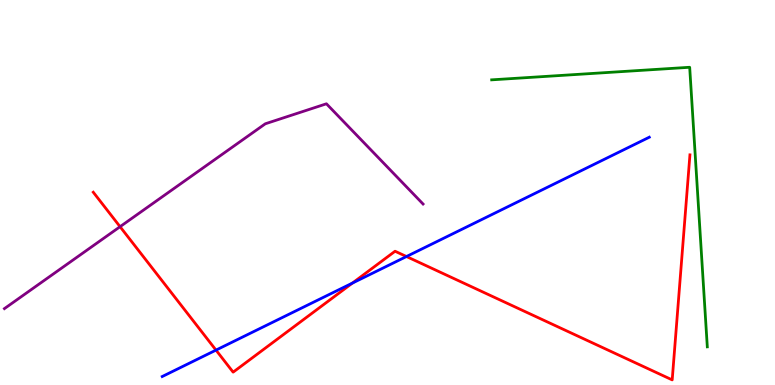[{'lines': ['blue', 'red'], 'intersections': [{'x': 2.79, 'y': 0.906}, {'x': 4.55, 'y': 2.65}, {'x': 5.24, 'y': 3.34}]}, {'lines': ['green', 'red'], 'intersections': []}, {'lines': ['purple', 'red'], 'intersections': [{'x': 1.55, 'y': 4.11}]}, {'lines': ['blue', 'green'], 'intersections': []}, {'lines': ['blue', 'purple'], 'intersections': []}, {'lines': ['green', 'purple'], 'intersections': []}]